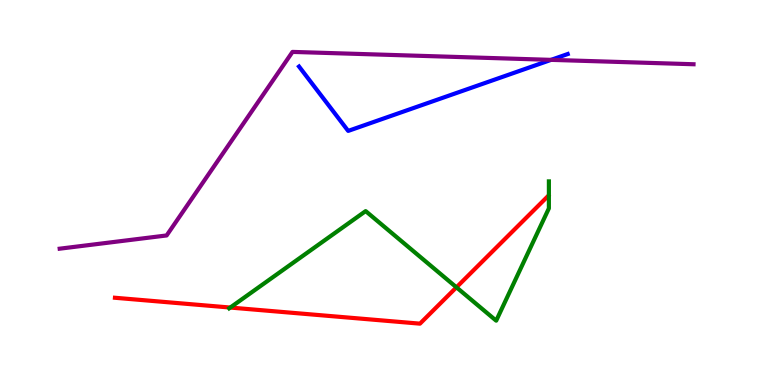[{'lines': ['blue', 'red'], 'intersections': []}, {'lines': ['green', 'red'], 'intersections': [{'x': 2.97, 'y': 2.01}, {'x': 5.89, 'y': 2.54}]}, {'lines': ['purple', 'red'], 'intersections': []}, {'lines': ['blue', 'green'], 'intersections': []}, {'lines': ['blue', 'purple'], 'intersections': [{'x': 7.11, 'y': 8.45}]}, {'lines': ['green', 'purple'], 'intersections': []}]